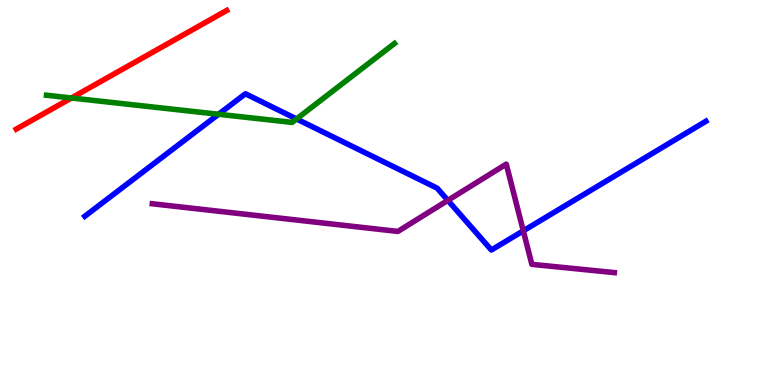[{'lines': ['blue', 'red'], 'intersections': []}, {'lines': ['green', 'red'], 'intersections': [{'x': 0.922, 'y': 7.45}]}, {'lines': ['purple', 'red'], 'intersections': []}, {'lines': ['blue', 'green'], 'intersections': [{'x': 2.82, 'y': 7.03}, {'x': 3.83, 'y': 6.91}]}, {'lines': ['blue', 'purple'], 'intersections': [{'x': 5.78, 'y': 4.8}, {'x': 6.75, 'y': 4.0}]}, {'lines': ['green', 'purple'], 'intersections': []}]